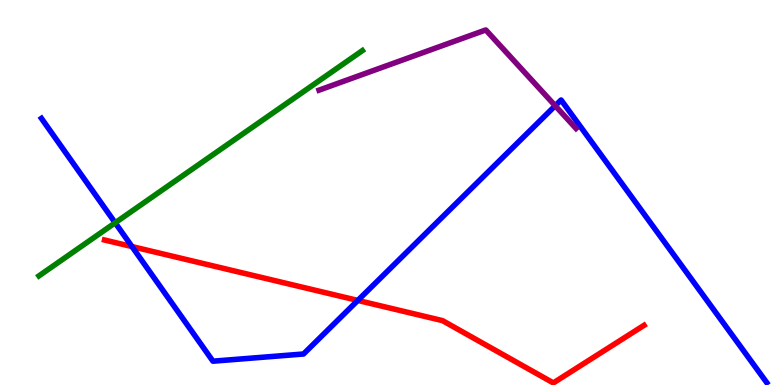[{'lines': ['blue', 'red'], 'intersections': [{'x': 1.7, 'y': 3.6}, {'x': 4.62, 'y': 2.2}]}, {'lines': ['green', 'red'], 'intersections': []}, {'lines': ['purple', 'red'], 'intersections': []}, {'lines': ['blue', 'green'], 'intersections': [{'x': 1.49, 'y': 4.21}]}, {'lines': ['blue', 'purple'], 'intersections': [{'x': 7.16, 'y': 7.25}]}, {'lines': ['green', 'purple'], 'intersections': []}]